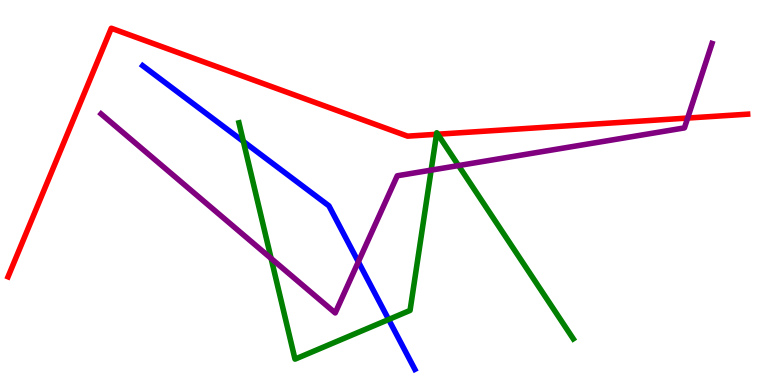[{'lines': ['blue', 'red'], 'intersections': []}, {'lines': ['green', 'red'], 'intersections': [{'x': 5.63, 'y': 6.51}, {'x': 5.65, 'y': 6.51}]}, {'lines': ['purple', 'red'], 'intersections': [{'x': 8.87, 'y': 6.93}]}, {'lines': ['blue', 'green'], 'intersections': [{'x': 3.14, 'y': 6.33}, {'x': 5.01, 'y': 1.7}]}, {'lines': ['blue', 'purple'], 'intersections': [{'x': 4.62, 'y': 3.2}]}, {'lines': ['green', 'purple'], 'intersections': [{'x': 3.5, 'y': 3.29}, {'x': 5.56, 'y': 5.58}, {'x': 5.92, 'y': 5.7}]}]